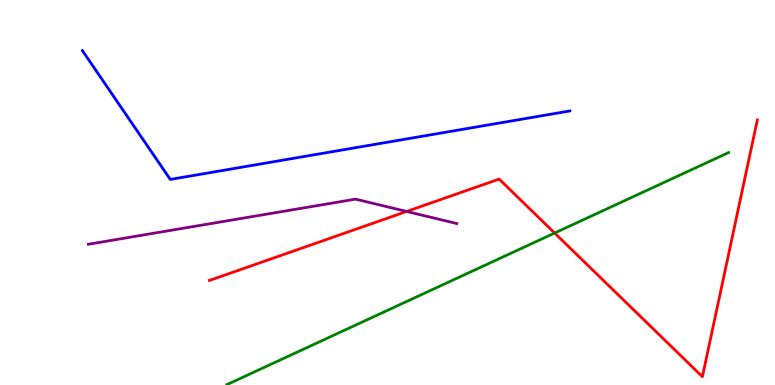[{'lines': ['blue', 'red'], 'intersections': []}, {'lines': ['green', 'red'], 'intersections': [{'x': 7.16, 'y': 3.95}]}, {'lines': ['purple', 'red'], 'intersections': [{'x': 5.25, 'y': 4.51}]}, {'lines': ['blue', 'green'], 'intersections': []}, {'lines': ['blue', 'purple'], 'intersections': []}, {'lines': ['green', 'purple'], 'intersections': []}]